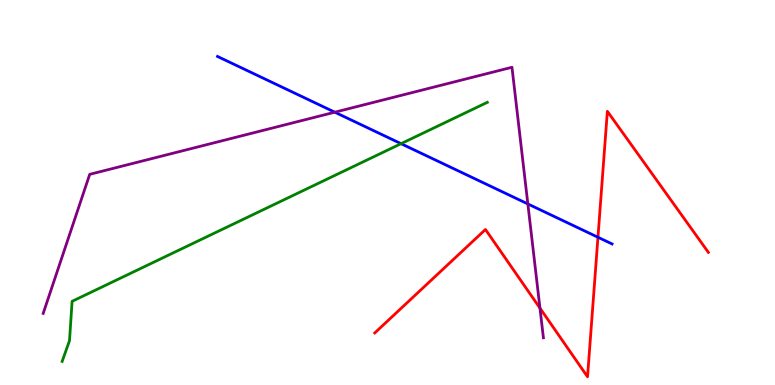[{'lines': ['blue', 'red'], 'intersections': [{'x': 7.72, 'y': 3.84}]}, {'lines': ['green', 'red'], 'intersections': []}, {'lines': ['purple', 'red'], 'intersections': [{'x': 6.97, 'y': 2.0}]}, {'lines': ['blue', 'green'], 'intersections': [{'x': 5.17, 'y': 6.27}]}, {'lines': ['blue', 'purple'], 'intersections': [{'x': 4.32, 'y': 7.09}, {'x': 6.81, 'y': 4.7}]}, {'lines': ['green', 'purple'], 'intersections': []}]